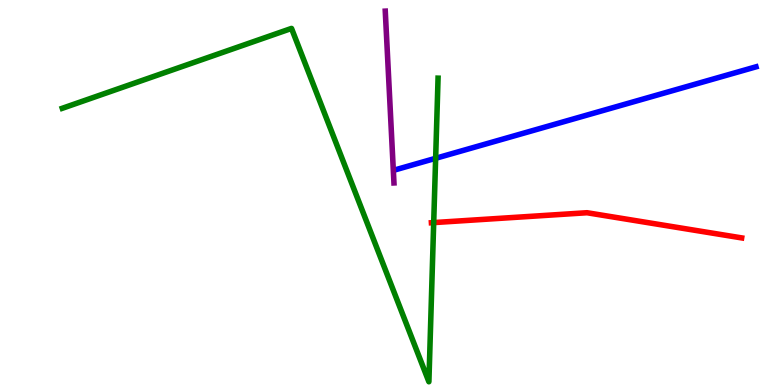[{'lines': ['blue', 'red'], 'intersections': []}, {'lines': ['green', 'red'], 'intersections': [{'x': 5.6, 'y': 4.22}]}, {'lines': ['purple', 'red'], 'intersections': []}, {'lines': ['blue', 'green'], 'intersections': [{'x': 5.62, 'y': 5.89}]}, {'lines': ['blue', 'purple'], 'intersections': []}, {'lines': ['green', 'purple'], 'intersections': []}]